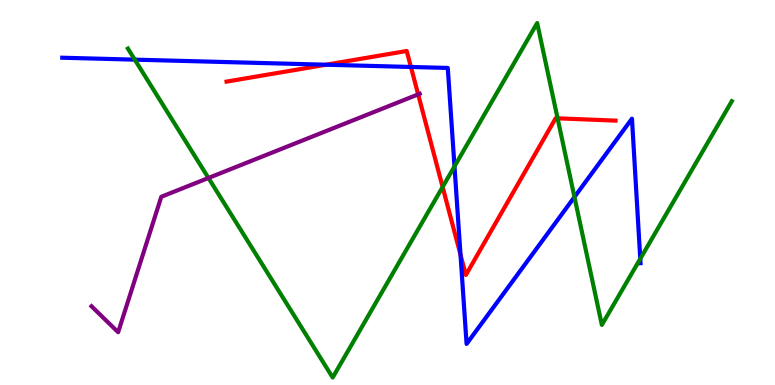[{'lines': ['blue', 'red'], 'intersections': [{'x': 4.21, 'y': 8.32}, {'x': 5.3, 'y': 8.26}, {'x': 5.94, 'y': 3.38}]}, {'lines': ['green', 'red'], 'intersections': [{'x': 5.71, 'y': 5.14}, {'x': 7.19, 'y': 6.93}]}, {'lines': ['purple', 'red'], 'intersections': [{'x': 5.4, 'y': 7.55}]}, {'lines': ['blue', 'green'], 'intersections': [{'x': 1.74, 'y': 8.45}, {'x': 5.86, 'y': 5.68}, {'x': 7.41, 'y': 4.88}, {'x': 8.26, 'y': 3.28}]}, {'lines': ['blue', 'purple'], 'intersections': []}, {'lines': ['green', 'purple'], 'intersections': [{'x': 2.69, 'y': 5.38}]}]